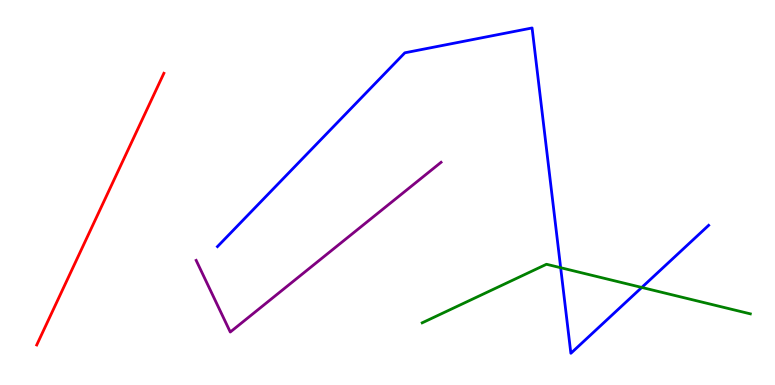[{'lines': ['blue', 'red'], 'intersections': []}, {'lines': ['green', 'red'], 'intersections': []}, {'lines': ['purple', 'red'], 'intersections': []}, {'lines': ['blue', 'green'], 'intersections': [{'x': 7.23, 'y': 3.05}, {'x': 8.28, 'y': 2.53}]}, {'lines': ['blue', 'purple'], 'intersections': []}, {'lines': ['green', 'purple'], 'intersections': []}]